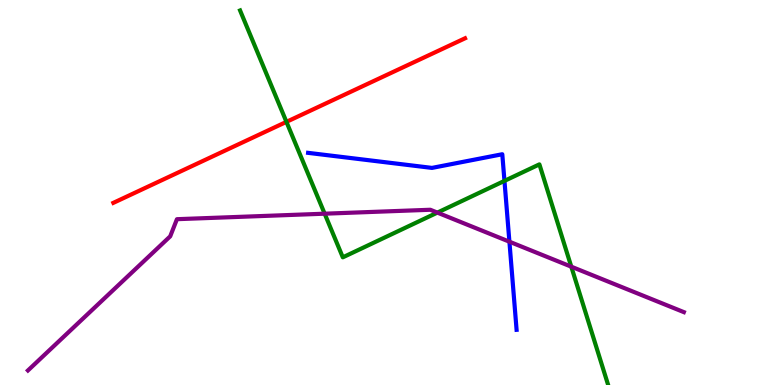[{'lines': ['blue', 'red'], 'intersections': []}, {'lines': ['green', 'red'], 'intersections': [{'x': 3.7, 'y': 6.83}]}, {'lines': ['purple', 'red'], 'intersections': []}, {'lines': ['blue', 'green'], 'intersections': [{'x': 6.51, 'y': 5.3}]}, {'lines': ['blue', 'purple'], 'intersections': [{'x': 6.57, 'y': 3.72}]}, {'lines': ['green', 'purple'], 'intersections': [{'x': 4.19, 'y': 4.45}, {'x': 5.64, 'y': 4.48}, {'x': 7.37, 'y': 3.07}]}]